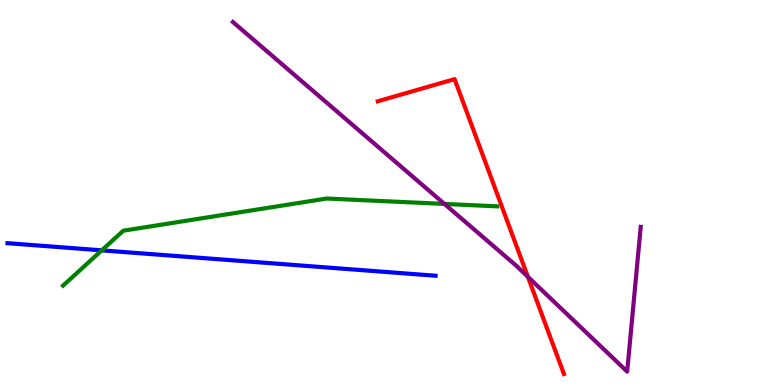[{'lines': ['blue', 'red'], 'intersections': []}, {'lines': ['green', 'red'], 'intersections': []}, {'lines': ['purple', 'red'], 'intersections': [{'x': 6.81, 'y': 2.81}]}, {'lines': ['blue', 'green'], 'intersections': [{'x': 1.31, 'y': 3.5}]}, {'lines': ['blue', 'purple'], 'intersections': []}, {'lines': ['green', 'purple'], 'intersections': [{'x': 5.73, 'y': 4.7}]}]